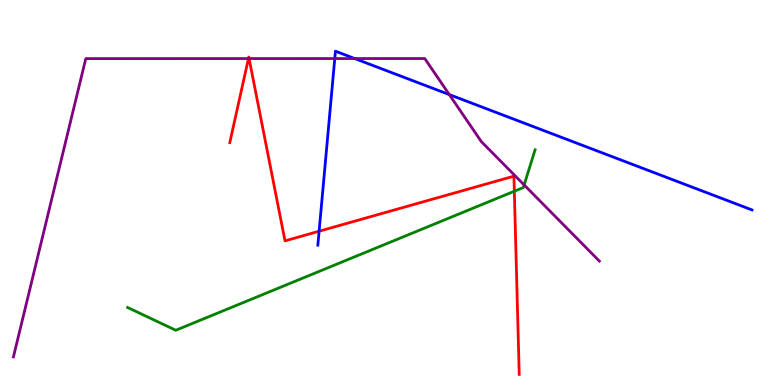[{'lines': ['blue', 'red'], 'intersections': [{'x': 4.12, 'y': 3.99}]}, {'lines': ['green', 'red'], 'intersections': [{'x': 6.64, 'y': 5.03}]}, {'lines': ['purple', 'red'], 'intersections': [{'x': 3.21, 'y': 8.48}, {'x': 3.21, 'y': 8.48}]}, {'lines': ['blue', 'green'], 'intersections': []}, {'lines': ['blue', 'purple'], 'intersections': [{'x': 4.32, 'y': 8.48}, {'x': 4.58, 'y': 8.48}, {'x': 5.8, 'y': 7.54}]}, {'lines': ['green', 'purple'], 'intersections': [{'x': 6.76, 'y': 5.2}]}]